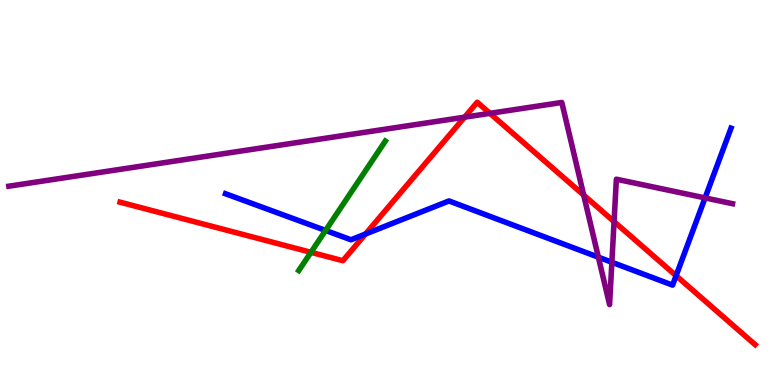[{'lines': ['blue', 'red'], 'intersections': [{'x': 4.72, 'y': 3.92}, {'x': 8.72, 'y': 2.84}]}, {'lines': ['green', 'red'], 'intersections': [{'x': 4.01, 'y': 3.45}]}, {'lines': ['purple', 'red'], 'intersections': [{'x': 5.99, 'y': 6.96}, {'x': 6.32, 'y': 7.06}, {'x': 7.53, 'y': 4.93}, {'x': 7.92, 'y': 4.24}]}, {'lines': ['blue', 'green'], 'intersections': [{'x': 4.2, 'y': 4.01}]}, {'lines': ['blue', 'purple'], 'intersections': [{'x': 7.72, 'y': 3.32}, {'x': 7.9, 'y': 3.19}, {'x': 9.1, 'y': 4.86}]}, {'lines': ['green', 'purple'], 'intersections': []}]